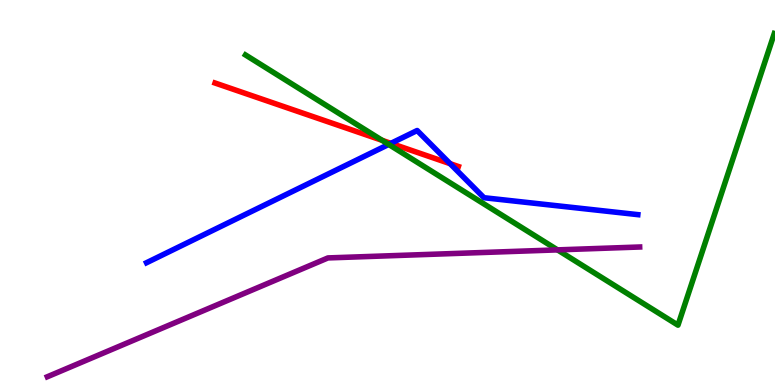[{'lines': ['blue', 'red'], 'intersections': [{'x': 5.04, 'y': 6.28}, {'x': 5.81, 'y': 5.75}]}, {'lines': ['green', 'red'], 'intersections': [{'x': 4.93, 'y': 6.35}]}, {'lines': ['purple', 'red'], 'intersections': []}, {'lines': ['blue', 'green'], 'intersections': [{'x': 5.02, 'y': 6.25}]}, {'lines': ['blue', 'purple'], 'intersections': []}, {'lines': ['green', 'purple'], 'intersections': [{'x': 7.19, 'y': 3.51}]}]